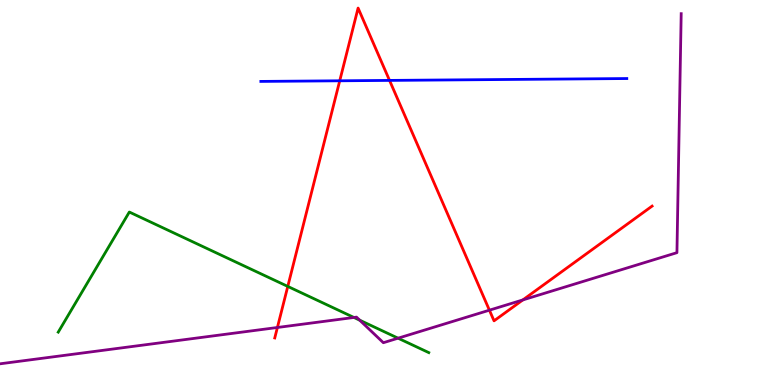[{'lines': ['blue', 'red'], 'intersections': [{'x': 4.38, 'y': 7.9}, {'x': 5.03, 'y': 7.91}]}, {'lines': ['green', 'red'], 'intersections': [{'x': 3.71, 'y': 2.56}]}, {'lines': ['purple', 'red'], 'intersections': [{'x': 3.58, 'y': 1.49}, {'x': 6.31, 'y': 1.94}, {'x': 6.75, 'y': 2.21}]}, {'lines': ['blue', 'green'], 'intersections': []}, {'lines': ['blue', 'purple'], 'intersections': []}, {'lines': ['green', 'purple'], 'intersections': [{'x': 4.57, 'y': 1.75}, {'x': 4.64, 'y': 1.68}, {'x': 5.14, 'y': 1.22}]}]